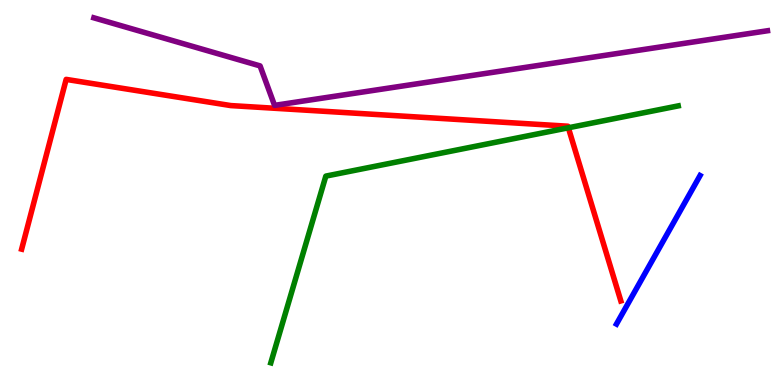[{'lines': ['blue', 'red'], 'intersections': []}, {'lines': ['green', 'red'], 'intersections': [{'x': 7.33, 'y': 6.68}]}, {'lines': ['purple', 'red'], 'intersections': []}, {'lines': ['blue', 'green'], 'intersections': []}, {'lines': ['blue', 'purple'], 'intersections': []}, {'lines': ['green', 'purple'], 'intersections': []}]